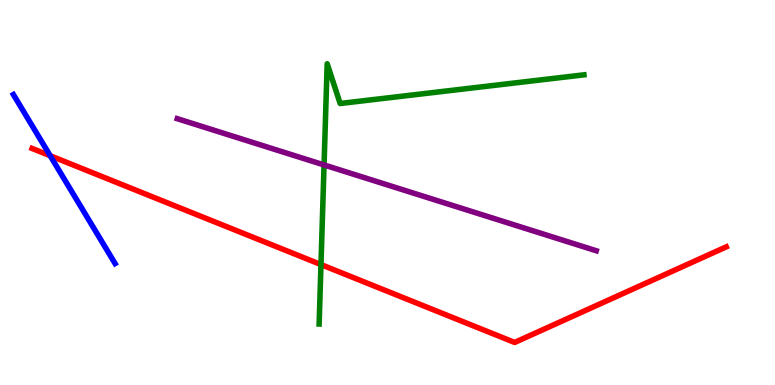[{'lines': ['blue', 'red'], 'intersections': [{'x': 0.648, 'y': 5.96}]}, {'lines': ['green', 'red'], 'intersections': [{'x': 4.14, 'y': 3.13}]}, {'lines': ['purple', 'red'], 'intersections': []}, {'lines': ['blue', 'green'], 'intersections': []}, {'lines': ['blue', 'purple'], 'intersections': []}, {'lines': ['green', 'purple'], 'intersections': [{'x': 4.18, 'y': 5.72}]}]